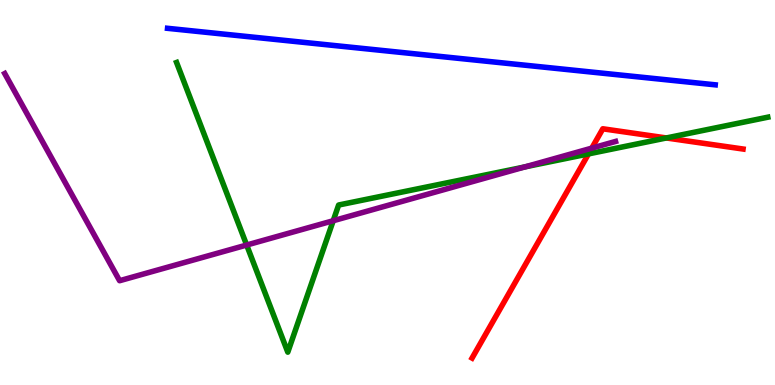[{'lines': ['blue', 'red'], 'intersections': []}, {'lines': ['green', 'red'], 'intersections': [{'x': 7.59, 'y': 6.0}, {'x': 8.6, 'y': 6.42}]}, {'lines': ['purple', 'red'], 'intersections': [{'x': 7.64, 'y': 6.15}]}, {'lines': ['blue', 'green'], 'intersections': []}, {'lines': ['blue', 'purple'], 'intersections': []}, {'lines': ['green', 'purple'], 'intersections': [{'x': 3.18, 'y': 3.64}, {'x': 4.3, 'y': 4.27}, {'x': 6.77, 'y': 5.67}]}]